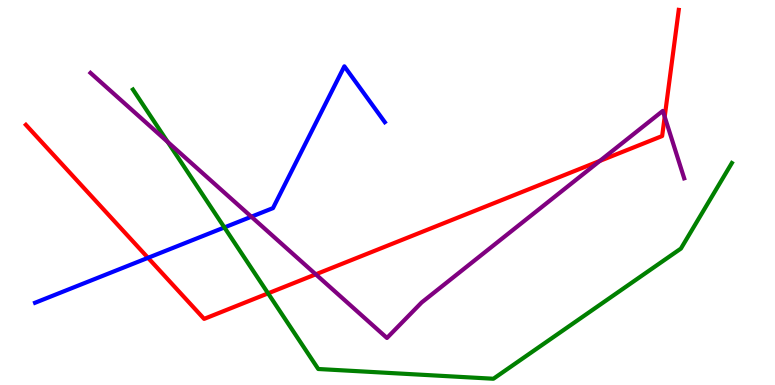[{'lines': ['blue', 'red'], 'intersections': [{'x': 1.91, 'y': 3.3}]}, {'lines': ['green', 'red'], 'intersections': [{'x': 3.46, 'y': 2.38}]}, {'lines': ['purple', 'red'], 'intersections': [{'x': 4.07, 'y': 2.87}, {'x': 7.74, 'y': 5.82}, {'x': 8.58, 'y': 6.97}]}, {'lines': ['blue', 'green'], 'intersections': [{'x': 2.9, 'y': 4.09}]}, {'lines': ['blue', 'purple'], 'intersections': [{'x': 3.24, 'y': 4.37}]}, {'lines': ['green', 'purple'], 'intersections': [{'x': 2.16, 'y': 6.31}]}]